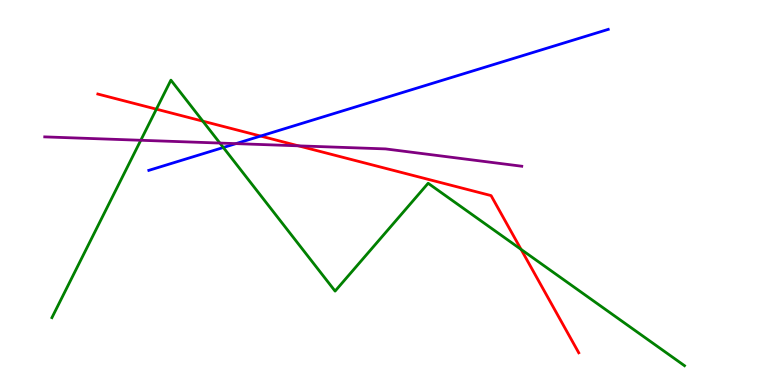[{'lines': ['blue', 'red'], 'intersections': [{'x': 3.36, 'y': 6.47}]}, {'lines': ['green', 'red'], 'intersections': [{'x': 2.02, 'y': 7.16}, {'x': 2.62, 'y': 6.85}, {'x': 6.72, 'y': 3.52}]}, {'lines': ['purple', 'red'], 'intersections': [{'x': 3.85, 'y': 6.21}]}, {'lines': ['blue', 'green'], 'intersections': [{'x': 2.88, 'y': 6.17}]}, {'lines': ['blue', 'purple'], 'intersections': [{'x': 3.04, 'y': 6.27}]}, {'lines': ['green', 'purple'], 'intersections': [{'x': 1.82, 'y': 6.36}, {'x': 2.84, 'y': 6.28}]}]